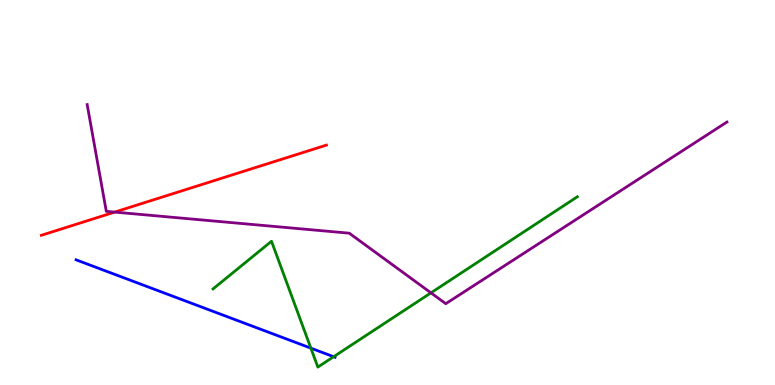[{'lines': ['blue', 'red'], 'intersections': []}, {'lines': ['green', 'red'], 'intersections': []}, {'lines': ['purple', 'red'], 'intersections': [{'x': 1.48, 'y': 4.49}]}, {'lines': ['blue', 'green'], 'intersections': [{'x': 4.01, 'y': 0.957}, {'x': 4.31, 'y': 0.735}]}, {'lines': ['blue', 'purple'], 'intersections': []}, {'lines': ['green', 'purple'], 'intersections': [{'x': 5.56, 'y': 2.39}]}]